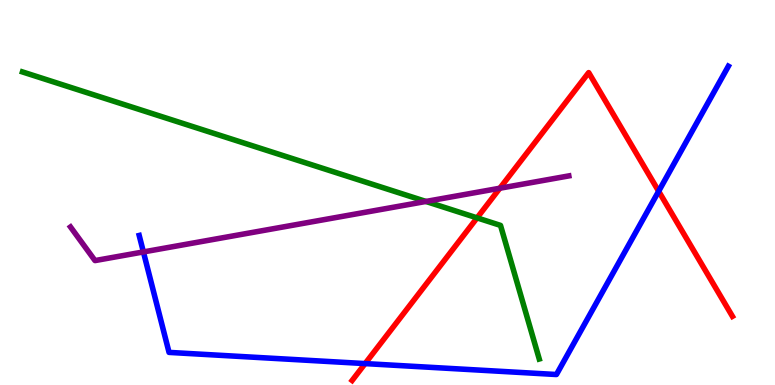[{'lines': ['blue', 'red'], 'intersections': [{'x': 4.71, 'y': 0.556}, {'x': 8.5, 'y': 5.03}]}, {'lines': ['green', 'red'], 'intersections': [{'x': 6.16, 'y': 4.34}]}, {'lines': ['purple', 'red'], 'intersections': [{'x': 6.45, 'y': 5.11}]}, {'lines': ['blue', 'green'], 'intersections': []}, {'lines': ['blue', 'purple'], 'intersections': [{'x': 1.85, 'y': 3.46}]}, {'lines': ['green', 'purple'], 'intersections': [{'x': 5.5, 'y': 4.77}]}]